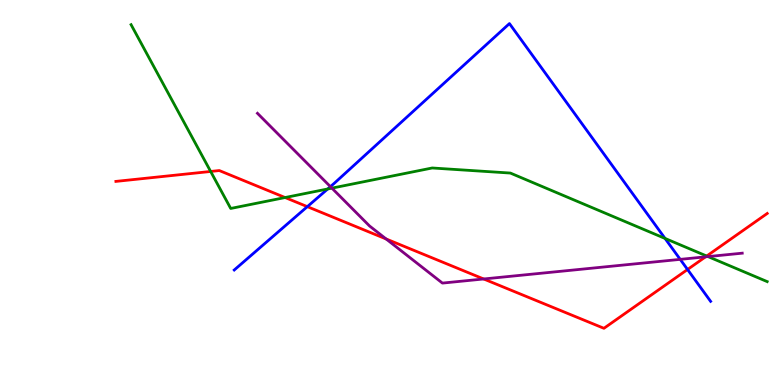[{'lines': ['blue', 'red'], 'intersections': [{'x': 3.97, 'y': 4.63}, {'x': 8.87, 'y': 3.0}]}, {'lines': ['green', 'red'], 'intersections': [{'x': 2.72, 'y': 5.55}, {'x': 3.68, 'y': 4.87}, {'x': 9.12, 'y': 3.35}]}, {'lines': ['purple', 'red'], 'intersections': [{'x': 4.98, 'y': 3.79}, {'x': 6.24, 'y': 2.75}, {'x': 9.1, 'y': 3.33}]}, {'lines': ['blue', 'green'], 'intersections': [{'x': 4.23, 'y': 5.09}, {'x': 8.58, 'y': 3.81}]}, {'lines': ['blue', 'purple'], 'intersections': [{'x': 4.26, 'y': 5.15}, {'x': 8.78, 'y': 3.26}]}, {'lines': ['green', 'purple'], 'intersections': [{'x': 4.28, 'y': 5.11}, {'x': 9.14, 'y': 3.34}]}]